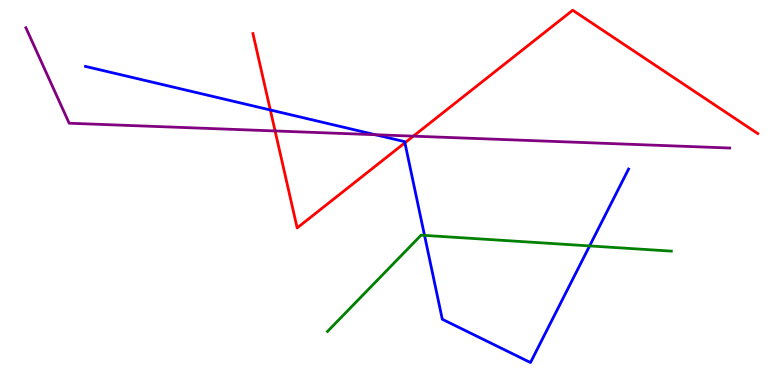[{'lines': ['blue', 'red'], 'intersections': [{'x': 3.49, 'y': 7.14}, {'x': 5.22, 'y': 6.29}]}, {'lines': ['green', 'red'], 'intersections': []}, {'lines': ['purple', 'red'], 'intersections': [{'x': 3.55, 'y': 6.6}, {'x': 5.33, 'y': 6.46}]}, {'lines': ['blue', 'green'], 'intersections': [{'x': 5.48, 'y': 3.89}, {'x': 7.61, 'y': 3.61}]}, {'lines': ['blue', 'purple'], 'intersections': [{'x': 4.84, 'y': 6.5}]}, {'lines': ['green', 'purple'], 'intersections': []}]